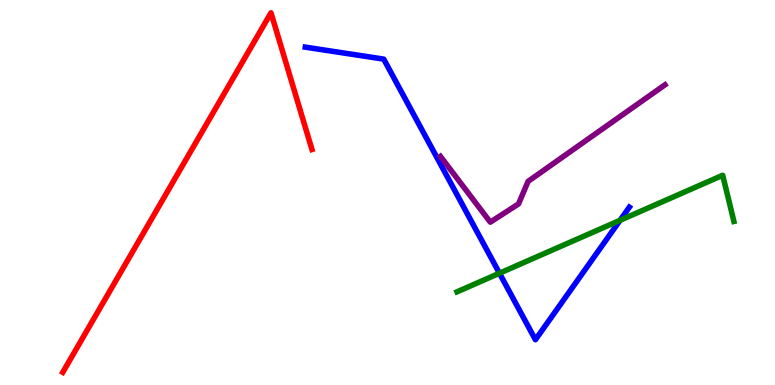[{'lines': ['blue', 'red'], 'intersections': []}, {'lines': ['green', 'red'], 'intersections': []}, {'lines': ['purple', 'red'], 'intersections': []}, {'lines': ['blue', 'green'], 'intersections': [{'x': 6.44, 'y': 2.9}, {'x': 8.0, 'y': 4.28}]}, {'lines': ['blue', 'purple'], 'intersections': []}, {'lines': ['green', 'purple'], 'intersections': []}]